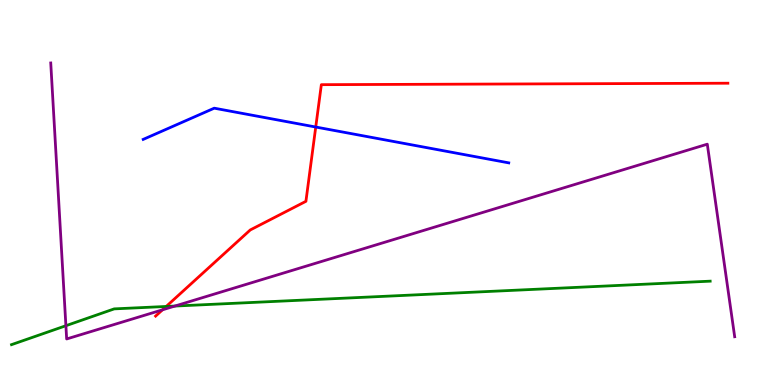[{'lines': ['blue', 'red'], 'intersections': [{'x': 4.07, 'y': 6.7}]}, {'lines': ['green', 'red'], 'intersections': [{'x': 2.14, 'y': 2.04}]}, {'lines': ['purple', 'red'], 'intersections': [{'x': 2.1, 'y': 1.95}]}, {'lines': ['blue', 'green'], 'intersections': []}, {'lines': ['blue', 'purple'], 'intersections': []}, {'lines': ['green', 'purple'], 'intersections': [{'x': 0.85, 'y': 1.54}, {'x': 2.26, 'y': 2.05}]}]